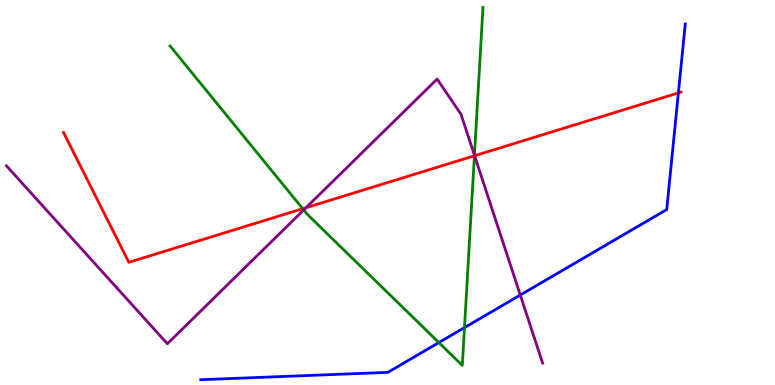[{'lines': ['blue', 'red'], 'intersections': [{'x': 8.75, 'y': 7.59}]}, {'lines': ['green', 'red'], 'intersections': [{'x': 3.91, 'y': 4.58}, {'x': 6.12, 'y': 5.95}]}, {'lines': ['purple', 'red'], 'intersections': [{'x': 3.95, 'y': 4.61}, {'x': 6.12, 'y': 5.95}]}, {'lines': ['blue', 'green'], 'intersections': [{'x': 5.66, 'y': 1.1}, {'x': 5.99, 'y': 1.49}]}, {'lines': ['blue', 'purple'], 'intersections': [{'x': 6.71, 'y': 2.34}]}, {'lines': ['green', 'purple'], 'intersections': [{'x': 3.92, 'y': 4.55}, {'x': 6.12, 'y': 5.97}]}]